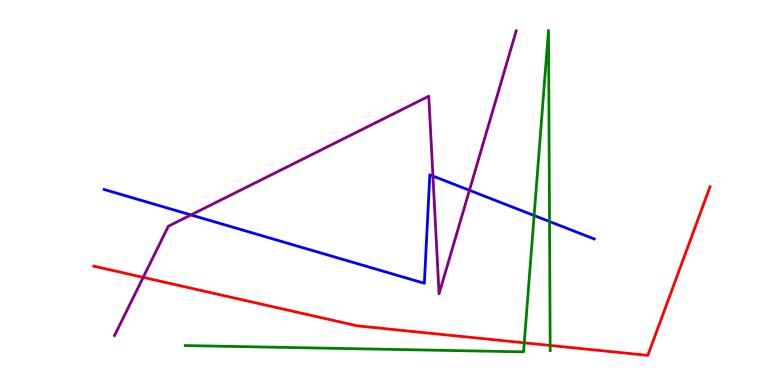[{'lines': ['blue', 'red'], 'intersections': []}, {'lines': ['green', 'red'], 'intersections': [{'x': 6.76, 'y': 1.1}, {'x': 7.1, 'y': 1.03}]}, {'lines': ['purple', 'red'], 'intersections': [{'x': 1.85, 'y': 2.8}]}, {'lines': ['blue', 'green'], 'intersections': [{'x': 6.89, 'y': 4.4}, {'x': 7.09, 'y': 4.25}]}, {'lines': ['blue', 'purple'], 'intersections': [{'x': 2.46, 'y': 4.42}, {'x': 5.59, 'y': 5.43}, {'x': 6.06, 'y': 5.06}]}, {'lines': ['green', 'purple'], 'intersections': []}]